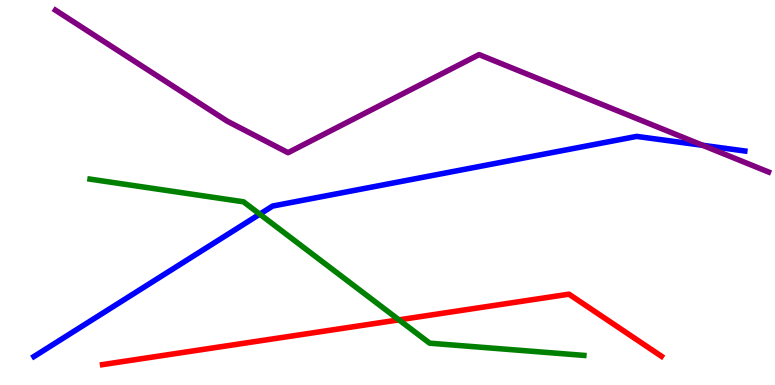[{'lines': ['blue', 'red'], 'intersections': []}, {'lines': ['green', 'red'], 'intersections': [{'x': 5.15, 'y': 1.69}]}, {'lines': ['purple', 'red'], 'intersections': []}, {'lines': ['blue', 'green'], 'intersections': [{'x': 3.35, 'y': 4.44}]}, {'lines': ['blue', 'purple'], 'intersections': [{'x': 9.07, 'y': 6.23}]}, {'lines': ['green', 'purple'], 'intersections': []}]